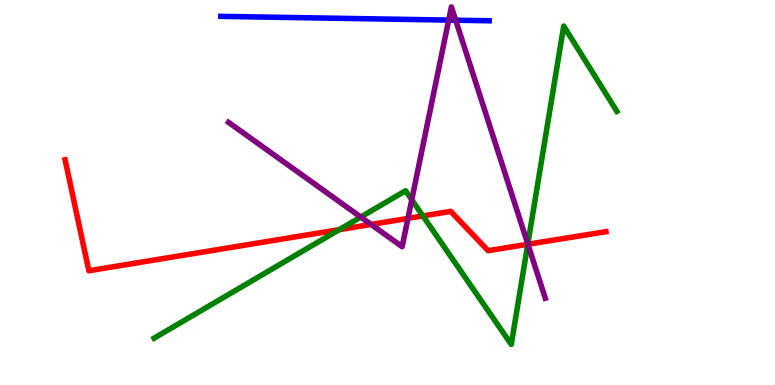[{'lines': ['blue', 'red'], 'intersections': []}, {'lines': ['green', 'red'], 'intersections': [{'x': 4.38, 'y': 4.03}, {'x': 5.46, 'y': 4.39}, {'x': 6.81, 'y': 3.66}]}, {'lines': ['purple', 'red'], 'intersections': [{'x': 4.79, 'y': 4.17}, {'x': 5.26, 'y': 4.33}, {'x': 6.81, 'y': 3.66}]}, {'lines': ['blue', 'green'], 'intersections': []}, {'lines': ['blue', 'purple'], 'intersections': [{'x': 5.79, 'y': 9.48}, {'x': 5.88, 'y': 9.48}]}, {'lines': ['green', 'purple'], 'intersections': [{'x': 4.65, 'y': 4.36}, {'x': 5.31, 'y': 4.81}, {'x': 6.81, 'y': 3.66}]}]